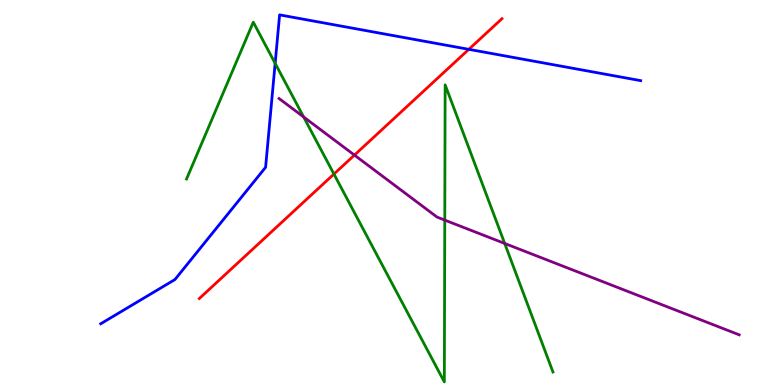[{'lines': ['blue', 'red'], 'intersections': [{'x': 6.05, 'y': 8.72}]}, {'lines': ['green', 'red'], 'intersections': [{'x': 4.31, 'y': 5.48}]}, {'lines': ['purple', 'red'], 'intersections': [{'x': 4.57, 'y': 5.97}]}, {'lines': ['blue', 'green'], 'intersections': [{'x': 3.55, 'y': 8.35}]}, {'lines': ['blue', 'purple'], 'intersections': []}, {'lines': ['green', 'purple'], 'intersections': [{'x': 3.92, 'y': 6.96}, {'x': 5.74, 'y': 4.28}, {'x': 6.51, 'y': 3.68}]}]